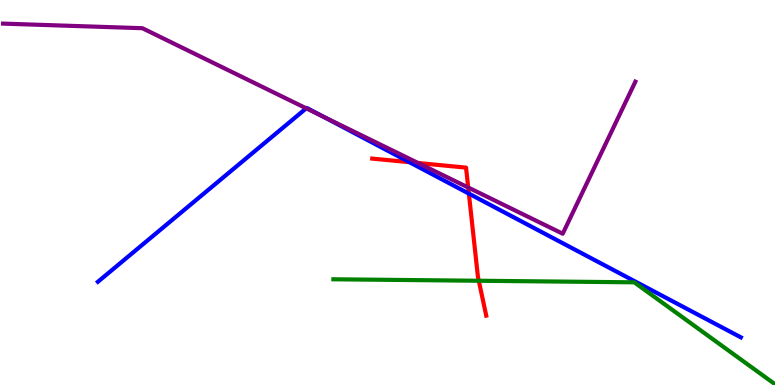[{'lines': ['blue', 'red'], 'intersections': [{'x': 5.28, 'y': 5.79}, {'x': 6.05, 'y': 4.97}]}, {'lines': ['green', 'red'], 'intersections': [{'x': 6.18, 'y': 2.71}]}, {'lines': ['purple', 'red'], 'intersections': [{'x': 5.39, 'y': 5.77}, {'x': 6.04, 'y': 5.13}]}, {'lines': ['blue', 'green'], 'intersections': []}, {'lines': ['blue', 'purple'], 'intersections': [{'x': 3.95, 'y': 7.19}, {'x': 4.17, 'y': 6.97}]}, {'lines': ['green', 'purple'], 'intersections': []}]